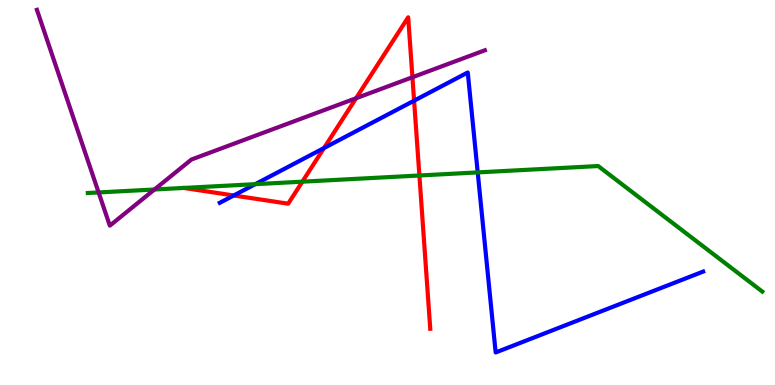[{'lines': ['blue', 'red'], 'intersections': [{'x': 3.02, 'y': 4.92}, {'x': 4.18, 'y': 6.15}, {'x': 5.34, 'y': 7.38}]}, {'lines': ['green', 'red'], 'intersections': [{'x': 3.9, 'y': 5.28}, {'x': 5.41, 'y': 5.44}]}, {'lines': ['purple', 'red'], 'intersections': [{'x': 4.59, 'y': 7.45}, {'x': 5.32, 'y': 7.99}]}, {'lines': ['blue', 'green'], 'intersections': [{'x': 3.29, 'y': 5.22}, {'x': 6.16, 'y': 5.52}]}, {'lines': ['blue', 'purple'], 'intersections': []}, {'lines': ['green', 'purple'], 'intersections': [{'x': 1.27, 'y': 5.0}, {'x': 1.99, 'y': 5.08}]}]